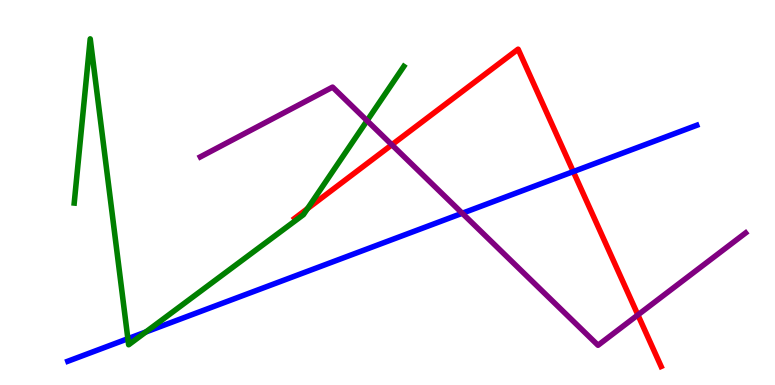[{'lines': ['blue', 'red'], 'intersections': [{'x': 7.4, 'y': 5.54}]}, {'lines': ['green', 'red'], 'intersections': [{'x': 3.97, 'y': 4.58}]}, {'lines': ['purple', 'red'], 'intersections': [{'x': 5.06, 'y': 6.24}, {'x': 8.23, 'y': 1.82}]}, {'lines': ['blue', 'green'], 'intersections': [{'x': 1.65, 'y': 1.2}, {'x': 1.88, 'y': 1.38}]}, {'lines': ['blue', 'purple'], 'intersections': [{'x': 5.96, 'y': 4.46}]}, {'lines': ['green', 'purple'], 'intersections': [{'x': 4.74, 'y': 6.87}]}]